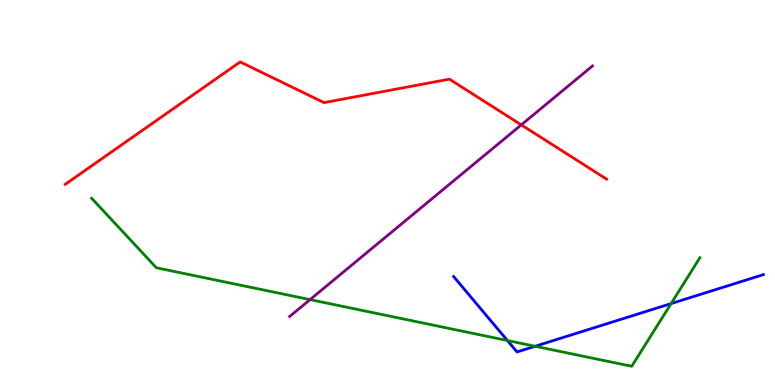[{'lines': ['blue', 'red'], 'intersections': []}, {'lines': ['green', 'red'], 'intersections': []}, {'lines': ['purple', 'red'], 'intersections': [{'x': 6.73, 'y': 6.76}]}, {'lines': ['blue', 'green'], 'intersections': [{'x': 6.55, 'y': 1.16}, {'x': 6.9, 'y': 1.01}, {'x': 8.66, 'y': 2.11}]}, {'lines': ['blue', 'purple'], 'intersections': []}, {'lines': ['green', 'purple'], 'intersections': [{'x': 4.0, 'y': 2.22}]}]